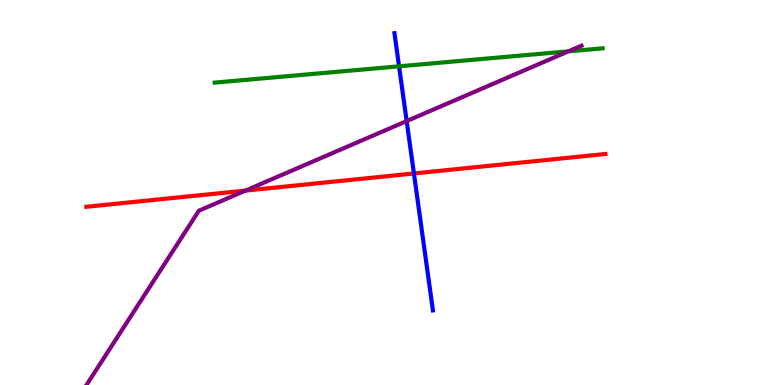[{'lines': ['blue', 'red'], 'intersections': [{'x': 5.34, 'y': 5.49}]}, {'lines': ['green', 'red'], 'intersections': []}, {'lines': ['purple', 'red'], 'intersections': [{'x': 3.17, 'y': 5.05}]}, {'lines': ['blue', 'green'], 'intersections': [{'x': 5.15, 'y': 8.28}]}, {'lines': ['blue', 'purple'], 'intersections': [{'x': 5.25, 'y': 6.85}]}, {'lines': ['green', 'purple'], 'intersections': [{'x': 7.33, 'y': 8.67}]}]